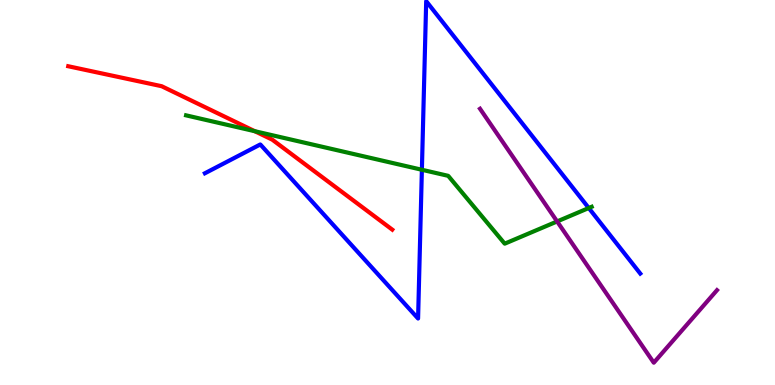[{'lines': ['blue', 'red'], 'intersections': []}, {'lines': ['green', 'red'], 'intersections': [{'x': 3.29, 'y': 6.59}]}, {'lines': ['purple', 'red'], 'intersections': []}, {'lines': ['blue', 'green'], 'intersections': [{'x': 5.44, 'y': 5.59}, {'x': 7.6, 'y': 4.6}]}, {'lines': ['blue', 'purple'], 'intersections': []}, {'lines': ['green', 'purple'], 'intersections': [{'x': 7.19, 'y': 4.25}]}]